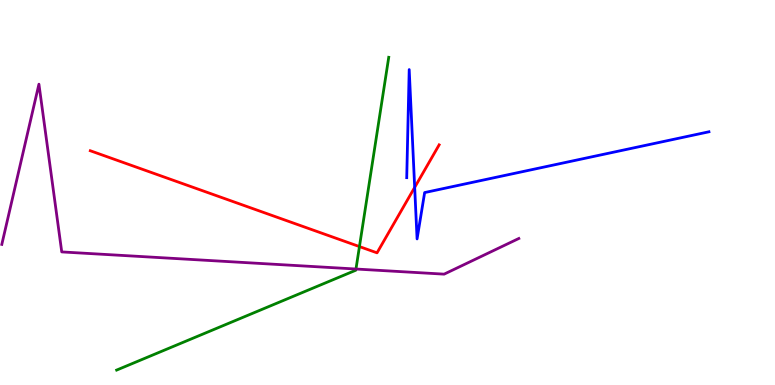[{'lines': ['blue', 'red'], 'intersections': [{'x': 5.35, 'y': 5.13}]}, {'lines': ['green', 'red'], 'intersections': [{'x': 4.64, 'y': 3.6}]}, {'lines': ['purple', 'red'], 'intersections': []}, {'lines': ['blue', 'green'], 'intersections': []}, {'lines': ['blue', 'purple'], 'intersections': []}, {'lines': ['green', 'purple'], 'intersections': [{'x': 4.59, 'y': 3.01}]}]